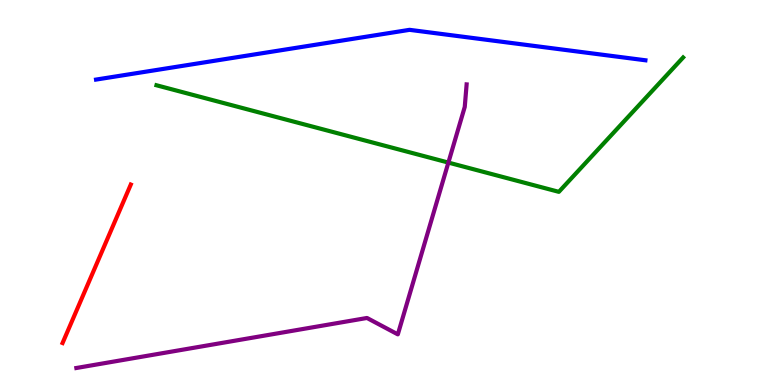[{'lines': ['blue', 'red'], 'intersections': []}, {'lines': ['green', 'red'], 'intersections': []}, {'lines': ['purple', 'red'], 'intersections': []}, {'lines': ['blue', 'green'], 'intersections': []}, {'lines': ['blue', 'purple'], 'intersections': []}, {'lines': ['green', 'purple'], 'intersections': [{'x': 5.79, 'y': 5.78}]}]